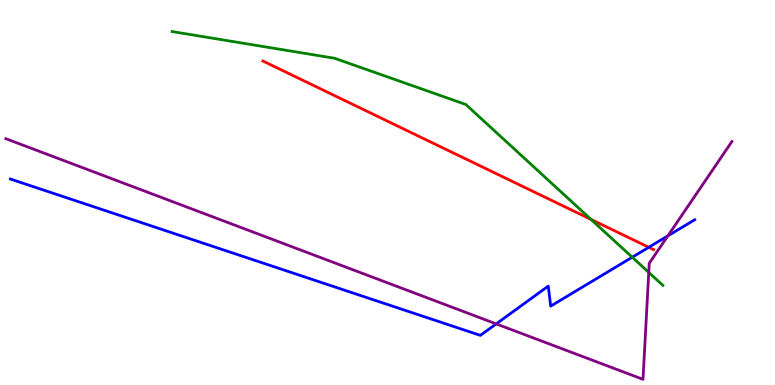[{'lines': ['blue', 'red'], 'intersections': [{'x': 8.37, 'y': 3.58}]}, {'lines': ['green', 'red'], 'intersections': [{'x': 7.63, 'y': 4.3}]}, {'lines': ['purple', 'red'], 'intersections': []}, {'lines': ['blue', 'green'], 'intersections': [{'x': 8.16, 'y': 3.32}]}, {'lines': ['blue', 'purple'], 'intersections': [{'x': 6.4, 'y': 1.59}, {'x': 8.62, 'y': 3.87}]}, {'lines': ['green', 'purple'], 'intersections': [{'x': 8.37, 'y': 2.92}]}]